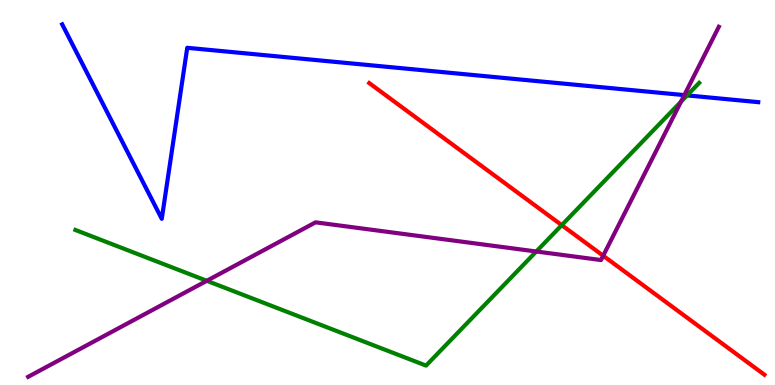[{'lines': ['blue', 'red'], 'intersections': []}, {'lines': ['green', 'red'], 'intersections': [{'x': 7.25, 'y': 4.15}]}, {'lines': ['purple', 'red'], 'intersections': [{'x': 7.78, 'y': 3.36}]}, {'lines': ['blue', 'green'], 'intersections': [{'x': 8.87, 'y': 7.52}]}, {'lines': ['blue', 'purple'], 'intersections': [{'x': 8.83, 'y': 7.53}]}, {'lines': ['green', 'purple'], 'intersections': [{'x': 2.67, 'y': 2.71}, {'x': 6.92, 'y': 3.47}, {'x': 8.79, 'y': 7.36}]}]